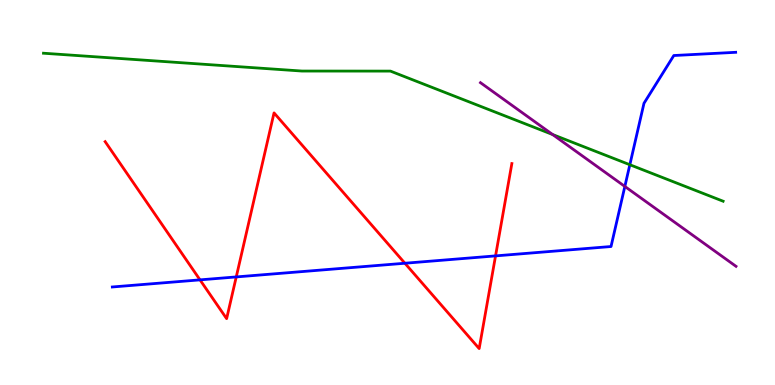[{'lines': ['blue', 'red'], 'intersections': [{'x': 2.58, 'y': 2.73}, {'x': 3.05, 'y': 2.81}, {'x': 5.22, 'y': 3.16}, {'x': 6.39, 'y': 3.35}]}, {'lines': ['green', 'red'], 'intersections': []}, {'lines': ['purple', 'red'], 'intersections': []}, {'lines': ['blue', 'green'], 'intersections': [{'x': 8.13, 'y': 5.72}]}, {'lines': ['blue', 'purple'], 'intersections': [{'x': 8.06, 'y': 5.16}]}, {'lines': ['green', 'purple'], 'intersections': [{'x': 7.13, 'y': 6.51}]}]